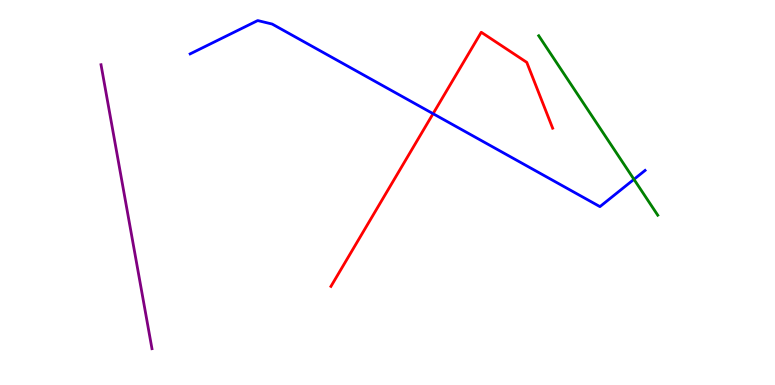[{'lines': ['blue', 'red'], 'intersections': [{'x': 5.59, 'y': 7.05}]}, {'lines': ['green', 'red'], 'intersections': []}, {'lines': ['purple', 'red'], 'intersections': []}, {'lines': ['blue', 'green'], 'intersections': [{'x': 8.18, 'y': 5.34}]}, {'lines': ['blue', 'purple'], 'intersections': []}, {'lines': ['green', 'purple'], 'intersections': []}]